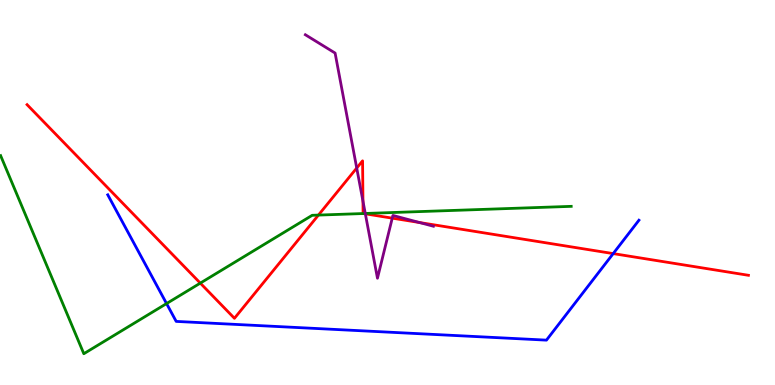[{'lines': ['blue', 'red'], 'intersections': [{'x': 7.91, 'y': 3.41}]}, {'lines': ['green', 'red'], 'intersections': [{'x': 2.58, 'y': 2.65}, {'x': 4.11, 'y': 4.41}, {'x': 4.69, 'y': 4.45}]}, {'lines': ['purple', 'red'], 'intersections': [{'x': 4.6, 'y': 5.64}, {'x': 4.68, 'y': 4.77}, {'x': 4.71, 'y': 4.45}, {'x': 5.06, 'y': 4.33}, {'x': 5.41, 'y': 4.22}]}, {'lines': ['blue', 'green'], 'intersections': [{'x': 2.15, 'y': 2.11}]}, {'lines': ['blue', 'purple'], 'intersections': []}, {'lines': ['green', 'purple'], 'intersections': [{'x': 4.71, 'y': 4.46}]}]